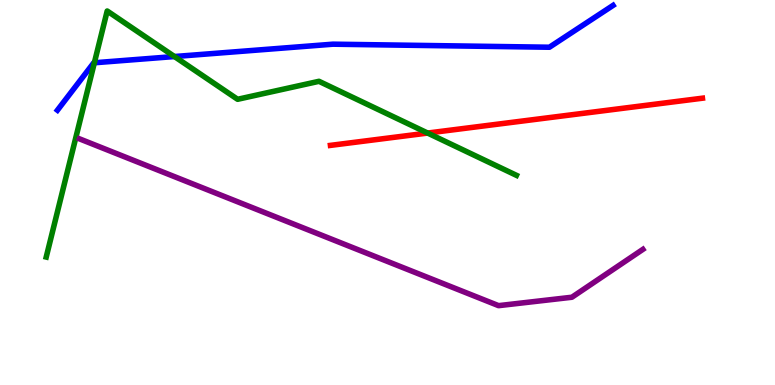[{'lines': ['blue', 'red'], 'intersections': []}, {'lines': ['green', 'red'], 'intersections': [{'x': 5.52, 'y': 6.54}]}, {'lines': ['purple', 'red'], 'intersections': []}, {'lines': ['blue', 'green'], 'intersections': [{'x': 1.22, 'y': 8.37}, {'x': 2.25, 'y': 8.53}]}, {'lines': ['blue', 'purple'], 'intersections': []}, {'lines': ['green', 'purple'], 'intersections': []}]